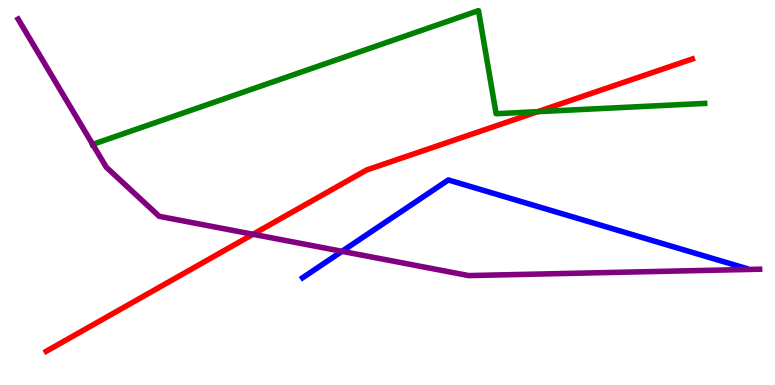[{'lines': ['blue', 'red'], 'intersections': []}, {'lines': ['green', 'red'], 'intersections': [{'x': 6.94, 'y': 7.1}]}, {'lines': ['purple', 'red'], 'intersections': [{'x': 3.26, 'y': 3.91}]}, {'lines': ['blue', 'green'], 'intersections': []}, {'lines': ['blue', 'purple'], 'intersections': [{'x': 4.41, 'y': 3.47}]}, {'lines': ['green', 'purple'], 'intersections': [{'x': 1.2, 'y': 6.25}]}]